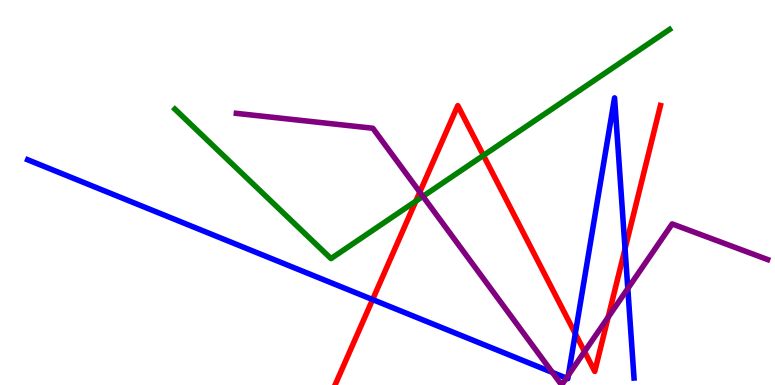[{'lines': ['blue', 'red'], 'intersections': [{'x': 4.81, 'y': 2.22}, {'x': 7.42, 'y': 1.33}, {'x': 8.07, 'y': 3.54}]}, {'lines': ['green', 'red'], 'intersections': [{'x': 5.37, 'y': 4.78}, {'x': 6.24, 'y': 5.96}]}, {'lines': ['purple', 'red'], 'intersections': [{'x': 5.42, 'y': 5.01}, {'x': 7.54, 'y': 0.868}, {'x': 7.85, 'y': 1.76}]}, {'lines': ['blue', 'green'], 'intersections': []}, {'lines': ['blue', 'purple'], 'intersections': [{'x': 7.13, 'y': 0.326}, {'x': 7.31, 'y': 0.18}, {'x': 7.33, 'y': 0.256}, {'x': 8.1, 'y': 2.5}]}, {'lines': ['green', 'purple'], 'intersections': [{'x': 5.46, 'y': 4.9}]}]